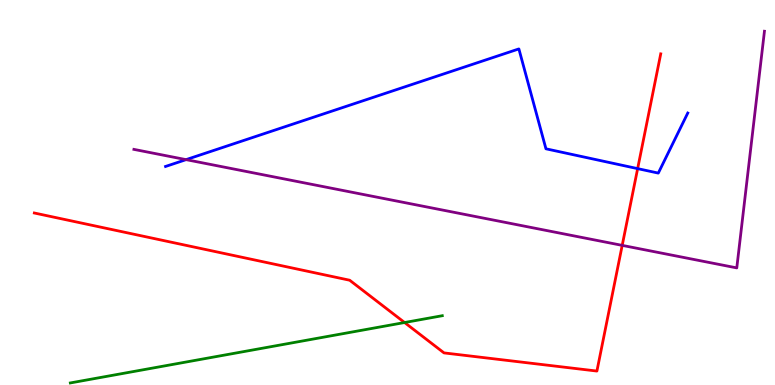[{'lines': ['blue', 'red'], 'intersections': [{'x': 8.23, 'y': 5.62}]}, {'lines': ['green', 'red'], 'intersections': [{'x': 5.22, 'y': 1.62}]}, {'lines': ['purple', 'red'], 'intersections': [{'x': 8.03, 'y': 3.63}]}, {'lines': ['blue', 'green'], 'intersections': []}, {'lines': ['blue', 'purple'], 'intersections': [{'x': 2.4, 'y': 5.85}]}, {'lines': ['green', 'purple'], 'intersections': []}]